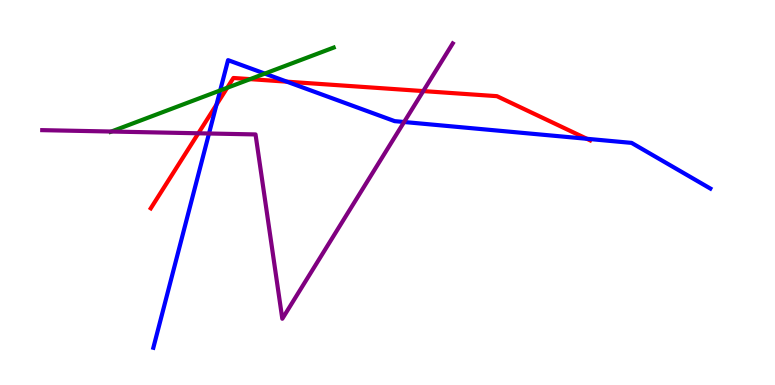[{'lines': ['blue', 'red'], 'intersections': [{'x': 2.79, 'y': 7.28}, {'x': 3.7, 'y': 7.88}, {'x': 7.57, 'y': 6.4}]}, {'lines': ['green', 'red'], 'intersections': [{'x': 2.93, 'y': 7.72}, {'x': 3.23, 'y': 7.94}]}, {'lines': ['purple', 'red'], 'intersections': [{'x': 2.56, 'y': 6.54}, {'x': 5.46, 'y': 7.63}]}, {'lines': ['blue', 'green'], 'intersections': [{'x': 2.84, 'y': 7.65}, {'x': 3.42, 'y': 8.09}]}, {'lines': ['blue', 'purple'], 'intersections': [{'x': 2.7, 'y': 6.53}, {'x': 5.21, 'y': 6.83}]}, {'lines': ['green', 'purple'], 'intersections': [{'x': 1.44, 'y': 6.58}]}]